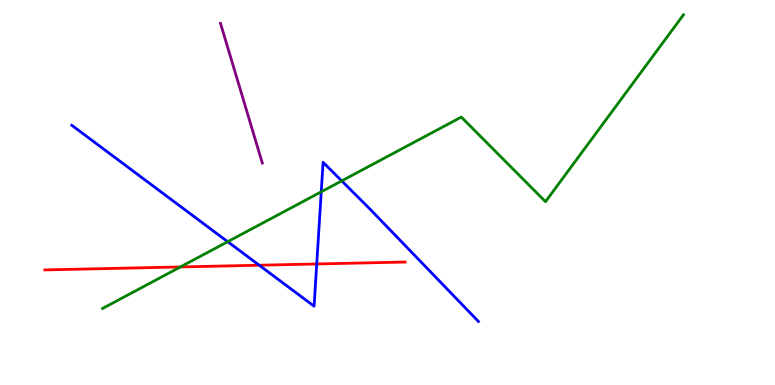[{'lines': ['blue', 'red'], 'intersections': [{'x': 3.34, 'y': 3.11}, {'x': 4.09, 'y': 3.14}]}, {'lines': ['green', 'red'], 'intersections': [{'x': 2.33, 'y': 3.07}]}, {'lines': ['purple', 'red'], 'intersections': []}, {'lines': ['blue', 'green'], 'intersections': [{'x': 2.94, 'y': 3.72}, {'x': 4.15, 'y': 5.02}, {'x': 4.41, 'y': 5.3}]}, {'lines': ['blue', 'purple'], 'intersections': []}, {'lines': ['green', 'purple'], 'intersections': []}]